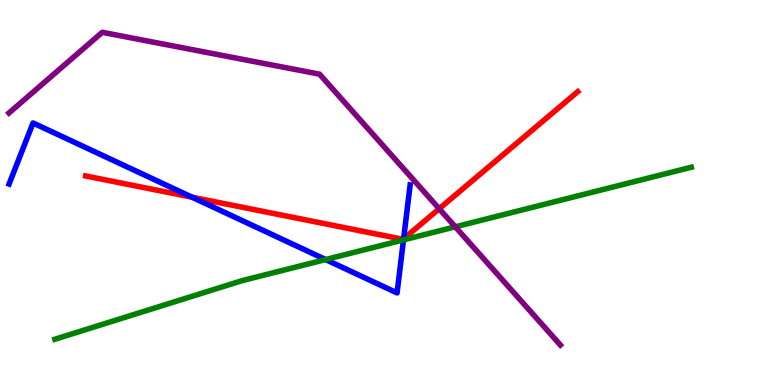[{'lines': ['blue', 'red'], 'intersections': [{'x': 2.48, 'y': 4.88}, {'x': 5.21, 'y': 3.8}]}, {'lines': ['green', 'red'], 'intersections': []}, {'lines': ['purple', 'red'], 'intersections': [{'x': 5.67, 'y': 4.58}]}, {'lines': ['blue', 'green'], 'intersections': [{'x': 4.2, 'y': 3.26}, {'x': 5.21, 'y': 3.77}]}, {'lines': ['blue', 'purple'], 'intersections': []}, {'lines': ['green', 'purple'], 'intersections': [{'x': 5.87, 'y': 4.11}]}]